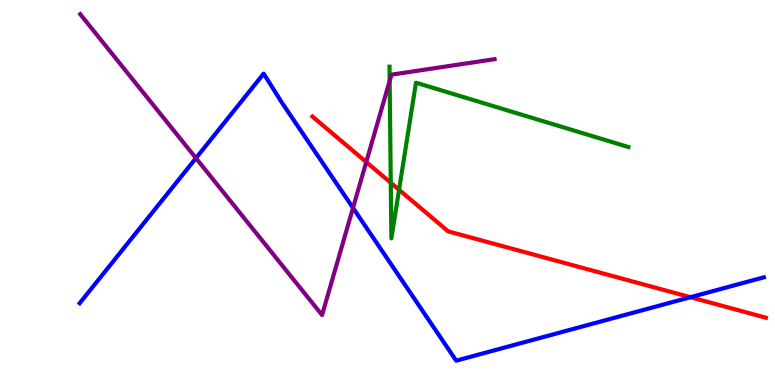[{'lines': ['blue', 'red'], 'intersections': [{'x': 8.91, 'y': 2.28}]}, {'lines': ['green', 'red'], 'intersections': [{'x': 5.04, 'y': 5.25}, {'x': 5.15, 'y': 5.07}]}, {'lines': ['purple', 'red'], 'intersections': [{'x': 4.73, 'y': 5.79}]}, {'lines': ['blue', 'green'], 'intersections': []}, {'lines': ['blue', 'purple'], 'intersections': [{'x': 2.53, 'y': 5.89}, {'x': 4.55, 'y': 4.6}]}, {'lines': ['green', 'purple'], 'intersections': [{'x': 5.03, 'y': 7.9}]}]